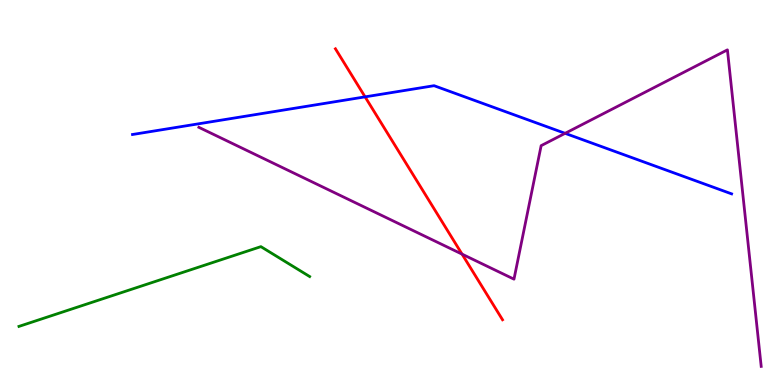[{'lines': ['blue', 'red'], 'intersections': [{'x': 4.71, 'y': 7.48}]}, {'lines': ['green', 'red'], 'intersections': []}, {'lines': ['purple', 'red'], 'intersections': [{'x': 5.96, 'y': 3.4}]}, {'lines': ['blue', 'green'], 'intersections': []}, {'lines': ['blue', 'purple'], 'intersections': [{'x': 7.29, 'y': 6.54}]}, {'lines': ['green', 'purple'], 'intersections': []}]